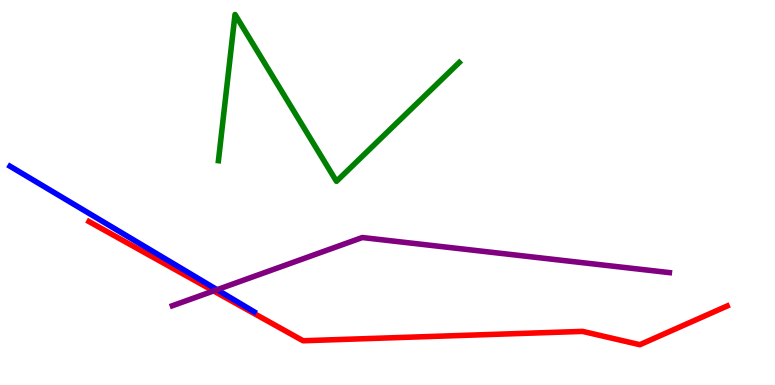[{'lines': ['blue', 'red'], 'intersections': []}, {'lines': ['green', 'red'], 'intersections': []}, {'lines': ['purple', 'red'], 'intersections': [{'x': 2.76, 'y': 2.44}]}, {'lines': ['blue', 'green'], 'intersections': []}, {'lines': ['blue', 'purple'], 'intersections': [{'x': 2.8, 'y': 2.48}]}, {'lines': ['green', 'purple'], 'intersections': []}]